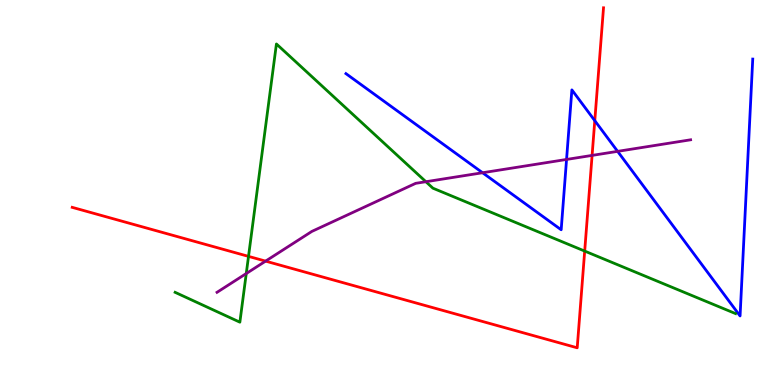[{'lines': ['blue', 'red'], 'intersections': [{'x': 7.67, 'y': 6.87}]}, {'lines': ['green', 'red'], 'intersections': [{'x': 3.21, 'y': 3.34}, {'x': 7.54, 'y': 3.48}]}, {'lines': ['purple', 'red'], 'intersections': [{'x': 3.43, 'y': 3.22}, {'x': 7.64, 'y': 5.96}]}, {'lines': ['blue', 'green'], 'intersections': []}, {'lines': ['blue', 'purple'], 'intersections': [{'x': 6.23, 'y': 5.51}, {'x': 7.31, 'y': 5.86}, {'x': 7.97, 'y': 6.07}]}, {'lines': ['green', 'purple'], 'intersections': [{'x': 3.18, 'y': 2.9}, {'x': 5.5, 'y': 5.28}]}]